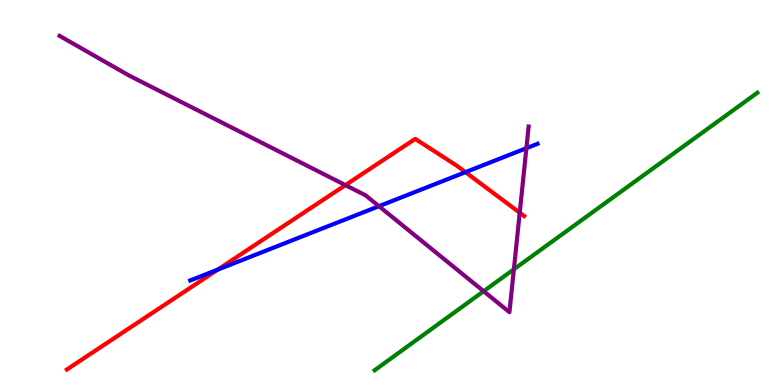[{'lines': ['blue', 'red'], 'intersections': [{'x': 2.81, 'y': 3.0}, {'x': 6.01, 'y': 5.53}]}, {'lines': ['green', 'red'], 'intersections': []}, {'lines': ['purple', 'red'], 'intersections': [{'x': 4.46, 'y': 5.19}, {'x': 6.71, 'y': 4.47}]}, {'lines': ['blue', 'green'], 'intersections': []}, {'lines': ['blue', 'purple'], 'intersections': [{'x': 4.89, 'y': 4.64}, {'x': 6.79, 'y': 6.15}]}, {'lines': ['green', 'purple'], 'intersections': [{'x': 6.24, 'y': 2.44}, {'x': 6.63, 'y': 3.01}]}]